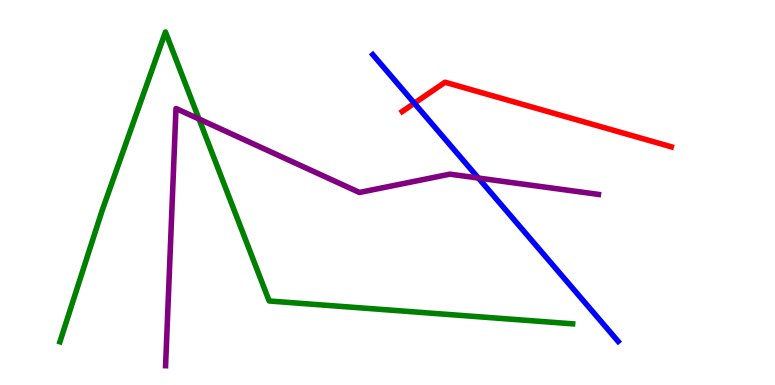[{'lines': ['blue', 'red'], 'intersections': [{'x': 5.35, 'y': 7.32}]}, {'lines': ['green', 'red'], 'intersections': []}, {'lines': ['purple', 'red'], 'intersections': []}, {'lines': ['blue', 'green'], 'intersections': []}, {'lines': ['blue', 'purple'], 'intersections': [{'x': 6.17, 'y': 5.38}]}, {'lines': ['green', 'purple'], 'intersections': [{'x': 2.57, 'y': 6.91}]}]